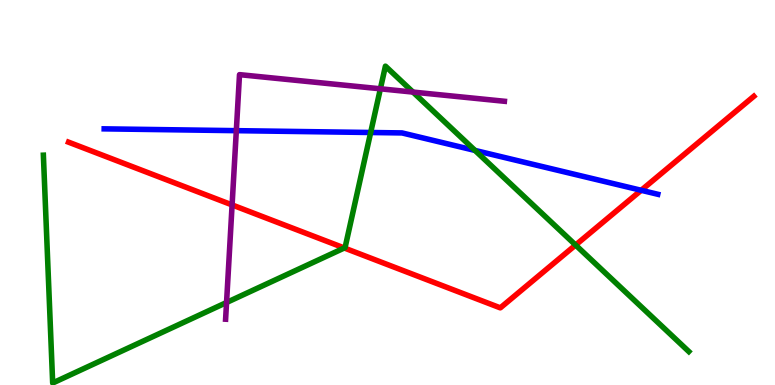[{'lines': ['blue', 'red'], 'intersections': [{'x': 8.27, 'y': 5.06}]}, {'lines': ['green', 'red'], 'intersections': [{'x': 4.44, 'y': 3.56}, {'x': 7.43, 'y': 3.64}]}, {'lines': ['purple', 'red'], 'intersections': [{'x': 2.99, 'y': 4.68}]}, {'lines': ['blue', 'green'], 'intersections': [{'x': 4.78, 'y': 6.56}, {'x': 6.13, 'y': 6.09}]}, {'lines': ['blue', 'purple'], 'intersections': [{'x': 3.05, 'y': 6.61}]}, {'lines': ['green', 'purple'], 'intersections': [{'x': 2.92, 'y': 2.14}, {'x': 4.91, 'y': 7.69}, {'x': 5.33, 'y': 7.61}]}]